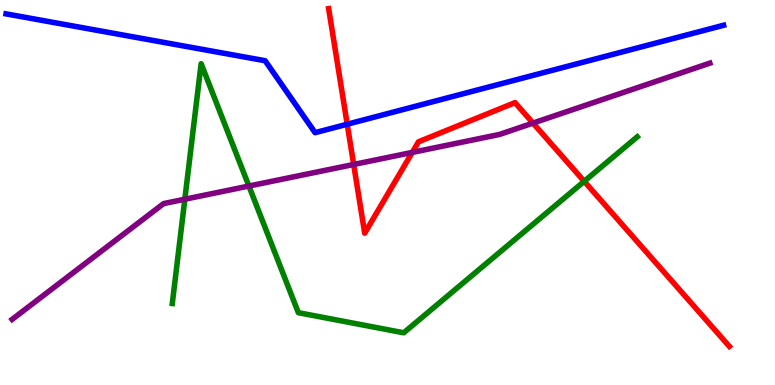[{'lines': ['blue', 'red'], 'intersections': [{'x': 4.48, 'y': 6.77}]}, {'lines': ['green', 'red'], 'intersections': [{'x': 7.54, 'y': 5.29}]}, {'lines': ['purple', 'red'], 'intersections': [{'x': 4.56, 'y': 5.73}, {'x': 5.32, 'y': 6.04}, {'x': 6.88, 'y': 6.8}]}, {'lines': ['blue', 'green'], 'intersections': []}, {'lines': ['blue', 'purple'], 'intersections': []}, {'lines': ['green', 'purple'], 'intersections': [{'x': 2.38, 'y': 4.83}, {'x': 3.21, 'y': 5.17}]}]